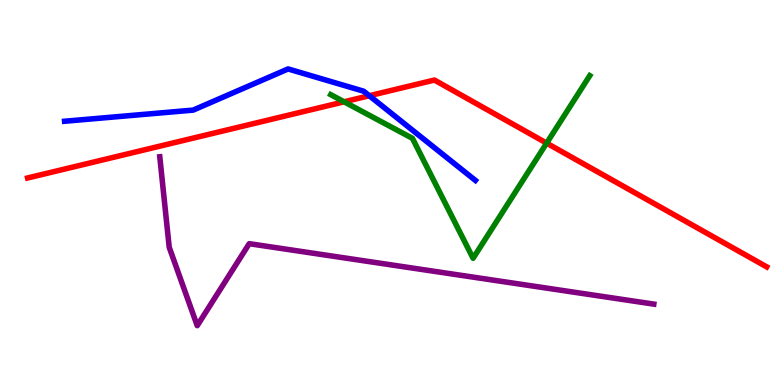[{'lines': ['blue', 'red'], 'intersections': [{'x': 4.77, 'y': 7.51}]}, {'lines': ['green', 'red'], 'intersections': [{'x': 4.44, 'y': 7.36}, {'x': 7.05, 'y': 6.28}]}, {'lines': ['purple', 'red'], 'intersections': []}, {'lines': ['blue', 'green'], 'intersections': []}, {'lines': ['blue', 'purple'], 'intersections': []}, {'lines': ['green', 'purple'], 'intersections': []}]